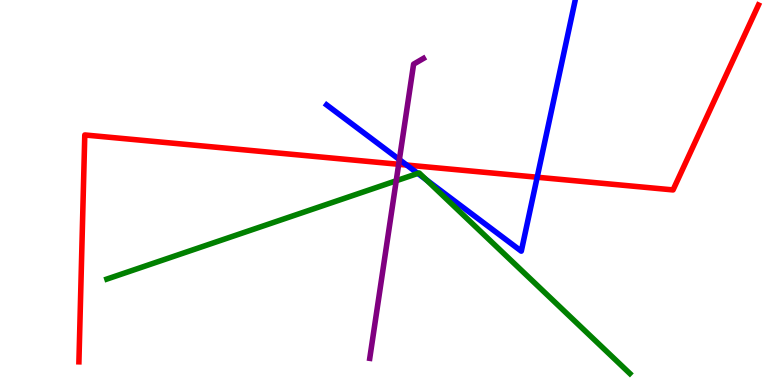[{'lines': ['blue', 'red'], 'intersections': [{'x': 5.25, 'y': 5.71}, {'x': 6.93, 'y': 5.4}]}, {'lines': ['green', 'red'], 'intersections': []}, {'lines': ['purple', 'red'], 'intersections': [{'x': 5.14, 'y': 5.73}]}, {'lines': ['blue', 'green'], 'intersections': [{'x': 5.39, 'y': 5.5}, {'x': 5.5, 'y': 5.33}]}, {'lines': ['blue', 'purple'], 'intersections': [{'x': 5.15, 'y': 5.86}]}, {'lines': ['green', 'purple'], 'intersections': [{'x': 5.11, 'y': 5.3}]}]